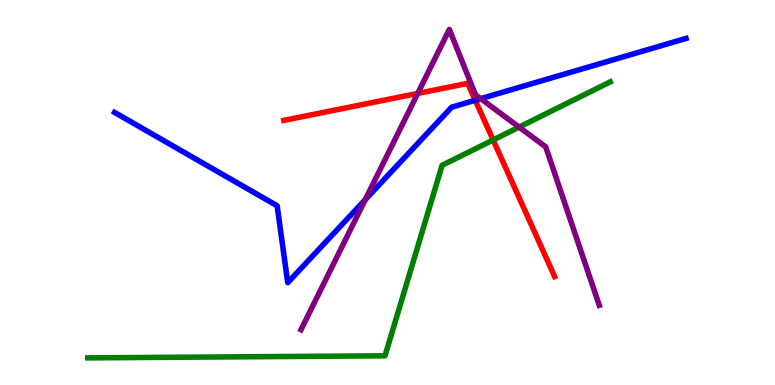[{'lines': ['blue', 'red'], 'intersections': [{'x': 6.13, 'y': 7.4}]}, {'lines': ['green', 'red'], 'intersections': [{'x': 6.36, 'y': 6.36}]}, {'lines': ['purple', 'red'], 'intersections': [{'x': 5.39, 'y': 7.57}]}, {'lines': ['blue', 'green'], 'intersections': []}, {'lines': ['blue', 'purple'], 'intersections': [{'x': 4.71, 'y': 4.81}, {'x': 6.2, 'y': 7.44}]}, {'lines': ['green', 'purple'], 'intersections': [{'x': 6.7, 'y': 6.7}]}]